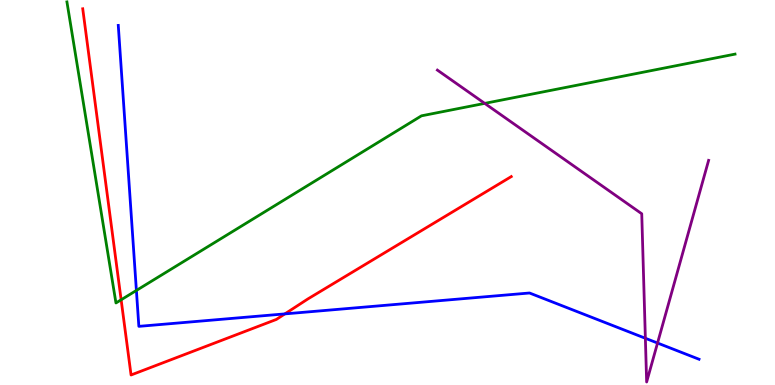[{'lines': ['blue', 'red'], 'intersections': [{'x': 3.68, 'y': 1.85}]}, {'lines': ['green', 'red'], 'intersections': [{'x': 1.56, 'y': 2.21}]}, {'lines': ['purple', 'red'], 'intersections': []}, {'lines': ['blue', 'green'], 'intersections': [{'x': 1.76, 'y': 2.46}]}, {'lines': ['blue', 'purple'], 'intersections': [{'x': 8.33, 'y': 1.21}, {'x': 8.48, 'y': 1.09}]}, {'lines': ['green', 'purple'], 'intersections': [{'x': 6.25, 'y': 7.31}]}]